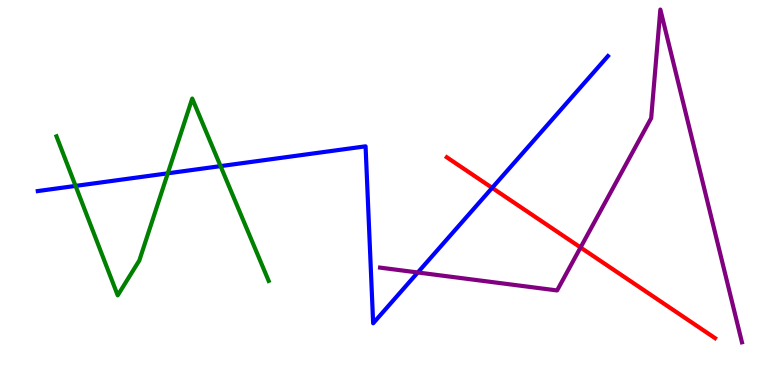[{'lines': ['blue', 'red'], 'intersections': [{'x': 6.35, 'y': 5.12}]}, {'lines': ['green', 'red'], 'intersections': []}, {'lines': ['purple', 'red'], 'intersections': [{'x': 7.49, 'y': 3.57}]}, {'lines': ['blue', 'green'], 'intersections': [{'x': 0.975, 'y': 5.17}, {'x': 2.17, 'y': 5.5}, {'x': 2.85, 'y': 5.69}]}, {'lines': ['blue', 'purple'], 'intersections': [{'x': 5.39, 'y': 2.92}]}, {'lines': ['green', 'purple'], 'intersections': []}]